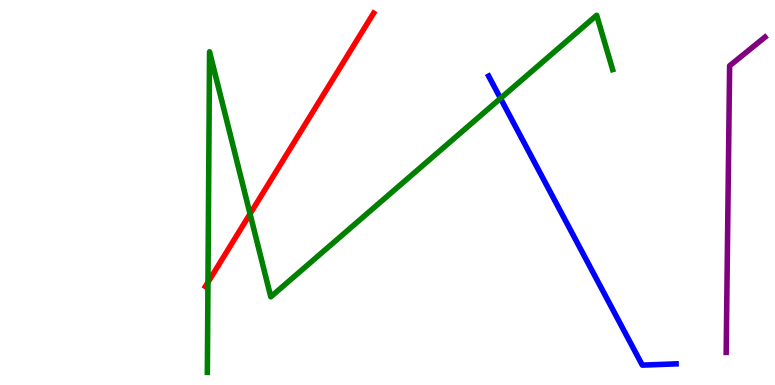[{'lines': ['blue', 'red'], 'intersections': []}, {'lines': ['green', 'red'], 'intersections': [{'x': 2.68, 'y': 2.67}, {'x': 3.23, 'y': 4.44}]}, {'lines': ['purple', 'red'], 'intersections': []}, {'lines': ['blue', 'green'], 'intersections': [{'x': 6.46, 'y': 7.45}]}, {'lines': ['blue', 'purple'], 'intersections': []}, {'lines': ['green', 'purple'], 'intersections': []}]